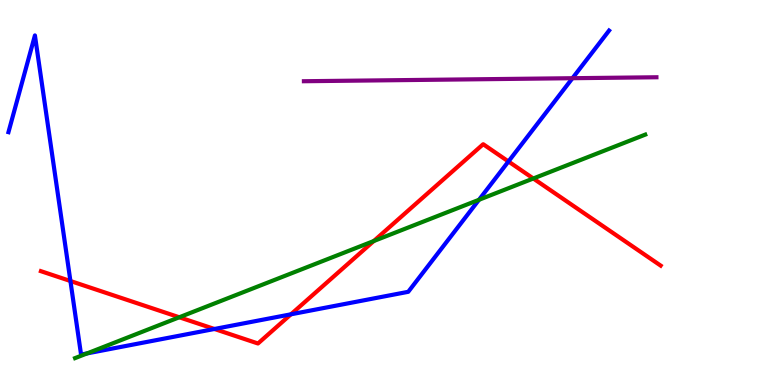[{'lines': ['blue', 'red'], 'intersections': [{'x': 0.909, 'y': 2.7}, {'x': 2.77, 'y': 1.46}, {'x': 3.75, 'y': 1.84}, {'x': 6.56, 'y': 5.81}]}, {'lines': ['green', 'red'], 'intersections': [{'x': 2.31, 'y': 1.76}, {'x': 4.82, 'y': 3.74}, {'x': 6.88, 'y': 5.36}]}, {'lines': ['purple', 'red'], 'intersections': []}, {'lines': ['blue', 'green'], 'intersections': [{'x': 1.12, 'y': 0.821}, {'x': 6.18, 'y': 4.81}]}, {'lines': ['blue', 'purple'], 'intersections': [{'x': 7.39, 'y': 7.97}]}, {'lines': ['green', 'purple'], 'intersections': []}]